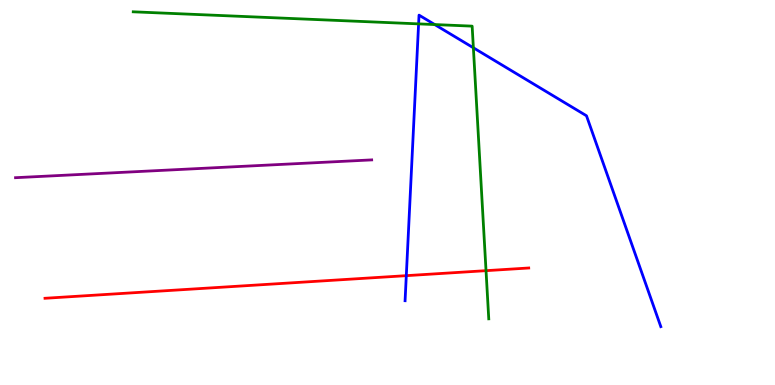[{'lines': ['blue', 'red'], 'intersections': [{'x': 5.24, 'y': 2.84}]}, {'lines': ['green', 'red'], 'intersections': [{'x': 6.27, 'y': 2.97}]}, {'lines': ['purple', 'red'], 'intersections': []}, {'lines': ['blue', 'green'], 'intersections': [{'x': 5.4, 'y': 9.38}, {'x': 5.61, 'y': 9.36}, {'x': 6.11, 'y': 8.76}]}, {'lines': ['blue', 'purple'], 'intersections': []}, {'lines': ['green', 'purple'], 'intersections': []}]